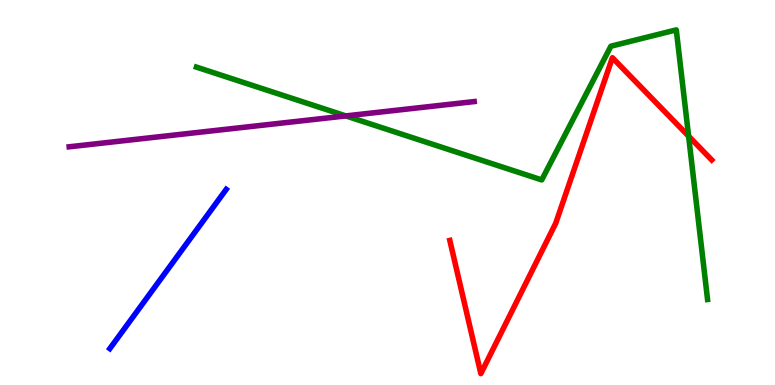[{'lines': ['blue', 'red'], 'intersections': []}, {'lines': ['green', 'red'], 'intersections': [{'x': 8.89, 'y': 6.46}]}, {'lines': ['purple', 'red'], 'intersections': []}, {'lines': ['blue', 'green'], 'intersections': []}, {'lines': ['blue', 'purple'], 'intersections': []}, {'lines': ['green', 'purple'], 'intersections': [{'x': 4.46, 'y': 6.99}]}]